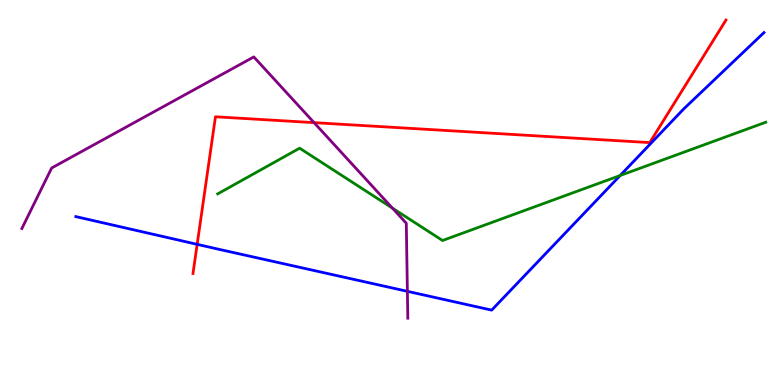[{'lines': ['blue', 'red'], 'intersections': [{'x': 2.54, 'y': 3.65}]}, {'lines': ['green', 'red'], 'intersections': []}, {'lines': ['purple', 'red'], 'intersections': [{'x': 4.05, 'y': 6.81}]}, {'lines': ['blue', 'green'], 'intersections': [{'x': 8.0, 'y': 5.44}]}, {'lines': ['blue', 'purple'], 'intersections': [{'x': 5.26, 'y': 2.43}]}, {'lines': ['green', 'purple'], 'intersections': [{'x': 5.06, 'y': 4.59}]}]